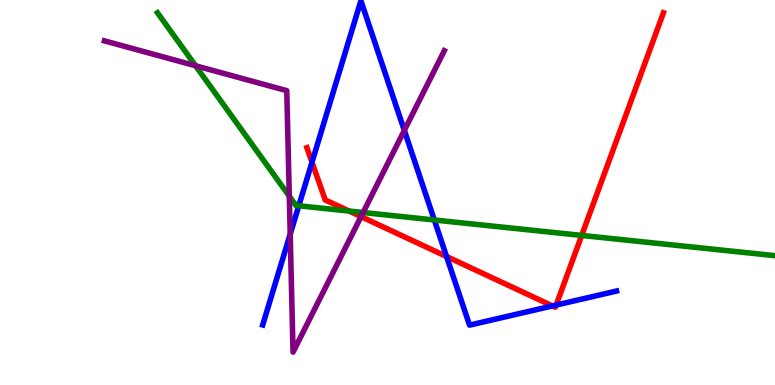[{'lines': ['blue', 'red'], 'intersections': [{'x': 4.03, 'y': 5.79}, {'x': 5.76, 'y': 3.34}, {'x': 7.13, 'y': 2.05}, {'x': 7.18, 'y': 2.08}]}, {'lines': ['green', 'red'], 'intersections': [{'x': 4.51, 'y': 4.52}, {'x': 7.51, 'y': 3.88}]}, {'lines': ['purple', 'red'], 'intersections': [{'x': 4.66, 'y': 4.37}]}, {'lines': ['blue', 'green'], 'intersections': [{'x': 3.86, 'y': 4.65}, {'x': 5.6, 'y': 4.29}]}, {'lines': ['blue', 'purple'], 'intersections': [{'x': 3.74, 'y': 3.92}, {'x': 5.22, 'y': 6.61}]}, {'lines': ['green', 'purple'], 'intersections': [{'x': 2.52, 'y': 8.29}, {'x': 3.73, 'y': 4.9}, {'x': 4.69, 'y': 4.48}]}]